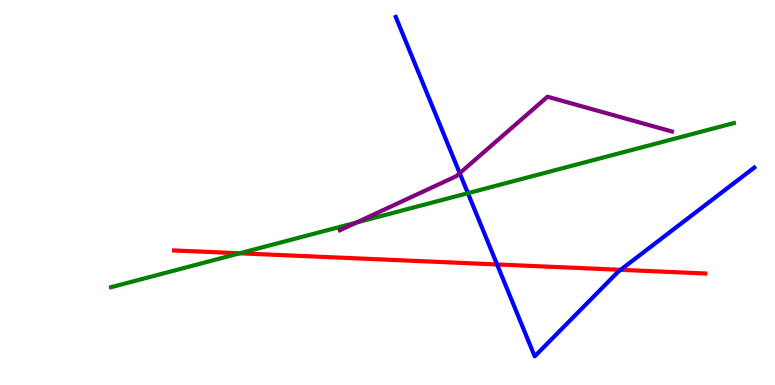[{'lines': ['blue', 'red'], 'intersections': [{'x': 6.41, 'y': 3.13}, {'x': 8.01, 'y': 2.99}]}, {'lines': ['green', 'red'], 'intersections': [{'x': 3.09, 'y': 3.42}]}, {'lines': ['purple', 'red'], 'intersections': []}, {'lines': ['blue', 'green'], 'intersections': [{'x': 6.04, 'y': 4.98}]}, {'lines': ['blue', 'purple'], 'intersections': [{'x': 5.93, 'y': 5.5}]}, {'lines': ['green', 'purple'], 'intersections': [{'x': 4.6, 'y': 4.22}]}]